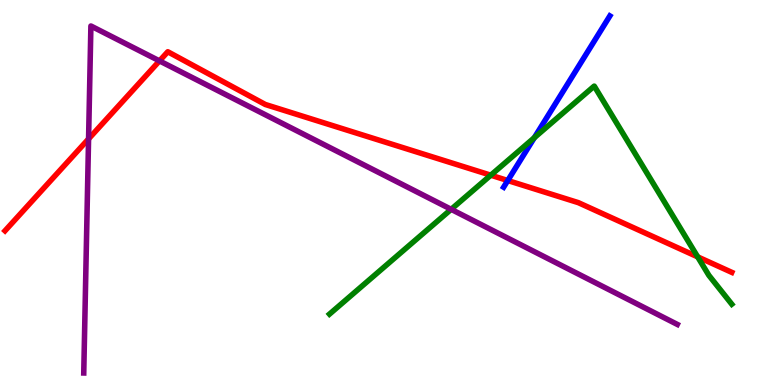[{'lines': ['blue', 'red'], 'intersections': [{'x': 6.55, 'y': 5.31}]}, {'lines': ['green', 'red'], 'intersections': [{'x': 6.33, 'y': 5.45}, {'x': 9.0, 'y': 3.33}]}, {'lines': ['purple', 'red'], 'intersections': [{'x': 1.14, 'y': 6.39}, {'x': 2.06, 'y': 8.42}]}, {'lines': ['blue', 'green'], 'intersections': [{'x': 6.89, 'y': 6.42}]}, {'lines': ['blue', 'purple'], 'intersections': []}, {'lines': ['green', 'purple'], 'intersections': [{'x': 5.82, 'y': 4.56}]}]